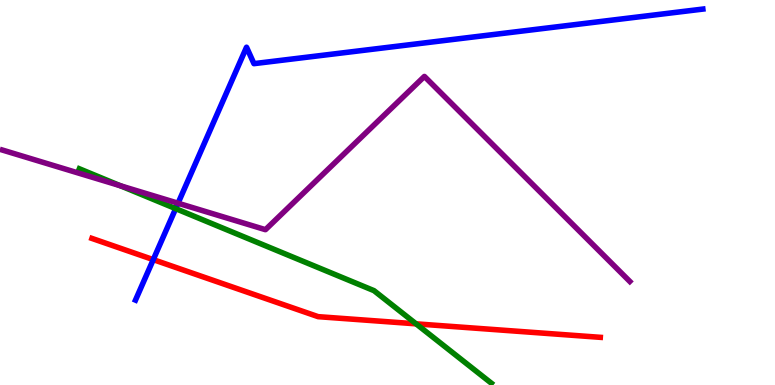[{'lines': ['blue', 'red'], 'intersections': [{'x': 1.98, 'y': 3.26}]}, {'lines': ['green', 'red'], 'intersections': [{'x': 5.37, 'y': 1.59}]}, {'lines': ['purple', 'red'], 'intersections': []}, {'lines': ['blue', 'green'], 'intersections': [{'x': 2.27, 'y': 4.58}]}, {'lines': ['blue', 'purple'], 'intersections': [{'x': 2.3, 'y': 4.72}]}, {'lines': ['green', 'purple'], 'intersections': [{'x': 1.55, 'y': 5.18}]}]